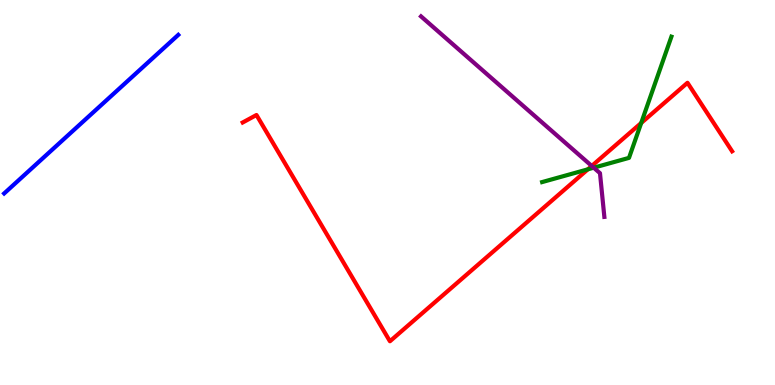[{'lines': ['blue', 'red'], 'intersections': []}, {'lines': ['green', 'red'], 'intersections': [{'x': 7.59, 'y': 5.6}, {'x': 8.27, 'y': 6.81}]}, {'lines': ['purple', 'red'], 'intersections': [{'x': 7.64, 'y': 5.69}]}, {'lines': ['blue', 'green'], 'intersections': []}, {'lines': ['blue', 'purple'], 'intersections': []}, {'lines': ['green', 'purple'], 'intersections': [{'x': 7.66, 'y': 5.64}]}]